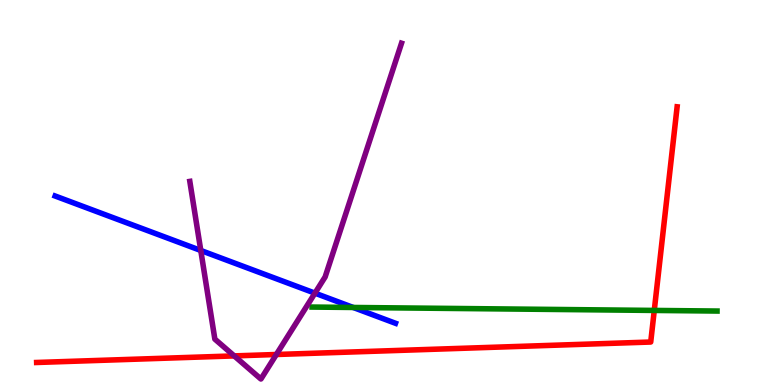[{'lines': ['blue', 'red'], 'intersections': []}, {'lines': ['green', 'red'], 'intersections': [{'x': 8.44, 'y': 1.94}]}, {'lines': ['purple', 'red'], 'intersections': [{'x': 3.02, 'y': 0.756}, {'x': 3.57, 'y': 0.792}]}, {'lines': ['blue', 'green'], 'intersections': [{'x': 4.56, 'y': 2.01}]}, {'lines': ['blue', 'purple'], 'intersections': [{'x': 2.59, 'y': 3.49}, {'x': 4.06, 'y': 2.39}]}, {'lines': ['green', 'purple'], 'intersections': []}]